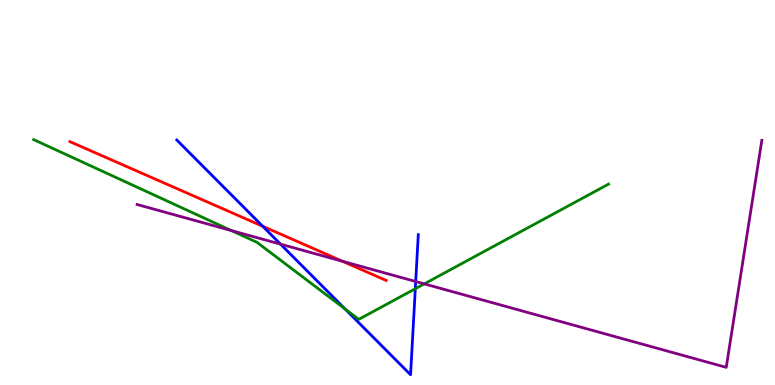[{'lines': ['blue', 'red'], 'intersections': [{'x': 3.39, 'y': 4.12}]}, {'lines': ['green', 'red'], 'intersections': []}, {'lines': ['purple', 'red'], 'intersections': [{'x': 4.42, 'y': 3.21}]}, {'lines': ['blue', 'green'], 'intersections': [{'x': 4.45, 'y': 1.97}, {'x': 5.36, 'y': 2.5}]}, {'lines': ['blue', 'purple'], 'intersections': [{'x': 3.62, 'y': 3.66}, {'x': 5.36, 'y': 2.69}]}, {'lines': ['green', 'purple'], 'intersections': [{'x': 2.99, 'y': 4.01}, {'x': 5.47, 'y': 2.63}]}]